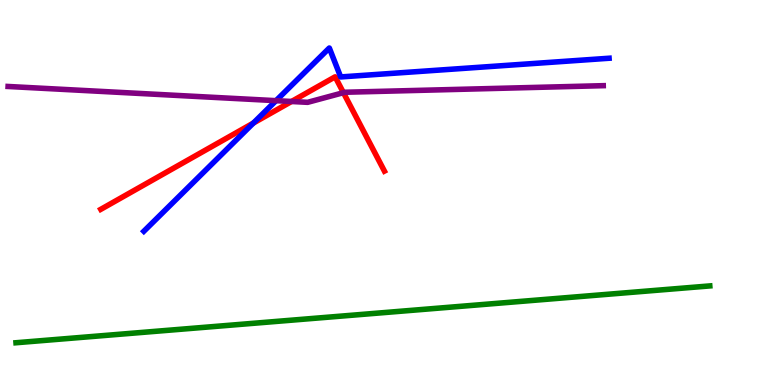[{'lines': ['blue', 'red'], 'intersections': [{'x': 3.27, 'y': 6.8}]}, {'lines': ['green', 'red'], 'intersections': []}, {'lines': ['purple', 'red'], 'intersections': [{'x': 3.76, 'y': 7.36}, {'x': 4.43, 'y': 7.59}]}, {'lines': ['blue', 'green'], 'intersections': []}, {'lines': ['blue', 'purple'], 'intersections': [{'x': 3.56, 'y': 7.39}]}, {'lines': ['green', 'purple'], 'intersections': []}]